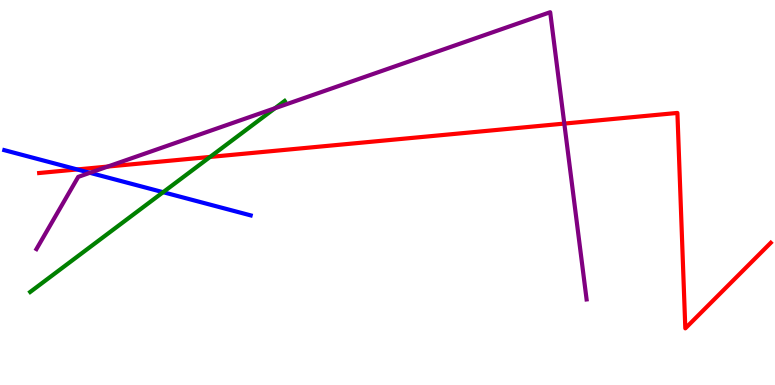[{'lines': ['blue', 'red'], 'intersections': [{'x': 0.996, 'y': 5.6}]}, {'lines': ['green', 'red'], 'intersections': [{'x': 2.71, 'y': 5.92}]}, {'lines': ['purple', 'red'], 'intersections': [{'x': 1.39, 'y': 5.67}, {'x': 7.28, 'y': 6.79}]}, {'lines': ['blue', 'green'], 'intersections': [{'x': 2.1, 'y': 5.01}]}, {'lines': ['blue', 'purple'], 'intersections': [{'x': 1.16, 'y': 5.51}]}, {'lines': ['green', 'purple'], 'intersections': [{'x': 3.55, 'y': 7.19}]}]